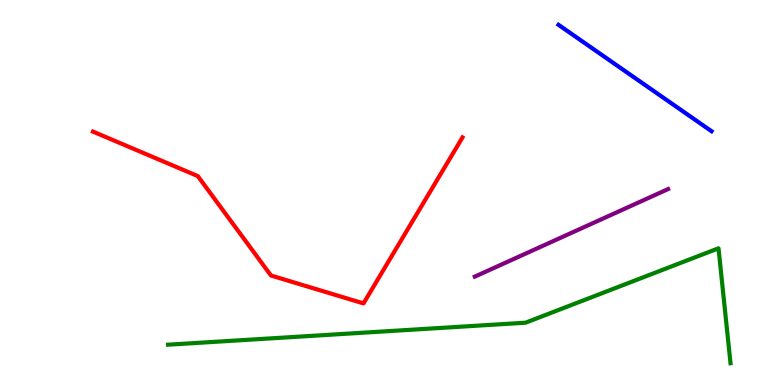[{'lines': ['blue', 'red'], 'intersections': []}, {'lines': ['green', 'red'], 'intersections': []}, {'lines': ['purple', 'red'], 'intersections': []}, {'lines': ['blue', 'green'], 'intersections': []}, {'lines': ['blue', 'purple'], 'intersections': []}, {'lines': ['green', 'purple'], 'intersections': []}]